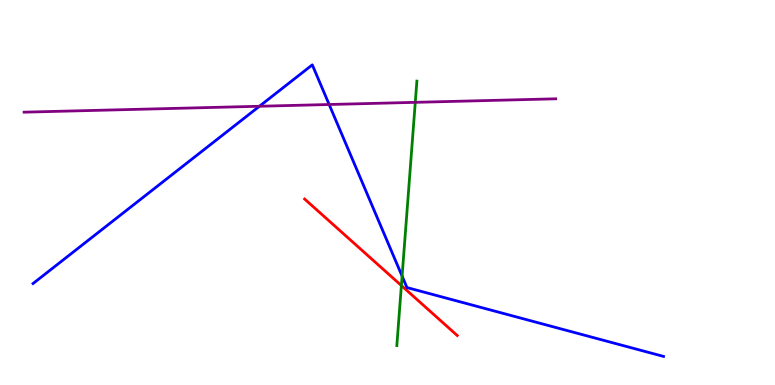[{'lines': ['blue', 'red'], 'intersections': []}, {'lines': ['green', 'red'], 'intersections': [{'x': 5.18, 'y': 2.58}]}, {'lines': ['purple', 'red'], 'intersections': []}, {'lines': ['blue', 'green'], 'intersections': [{'x': 5.19, 'y': 2.83}]}, {'lines': ['blue', 'purple'], 'intersections': [{'x': 3.35, 'y': 7.24}, {'x': 4.25, 'y': 7.29}]}, {'lines': ['green', 'purple'], 'intersections': [{'x': 5.36, 'y': 7.34}]}]